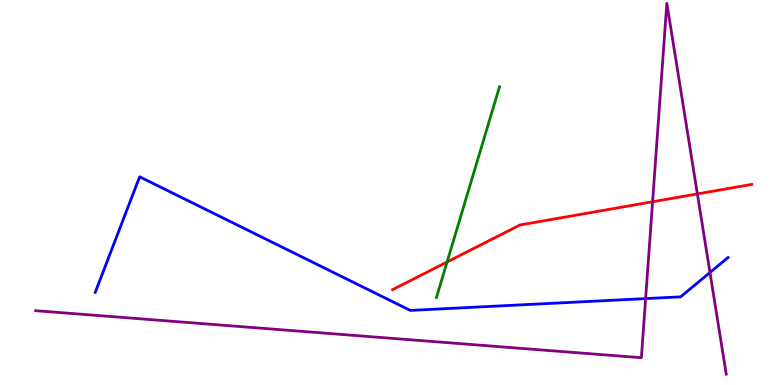[{'lines': ['blue', 'red'], 'intersections': []}, {'lines': ['green', 'red'], 'intersections': [{'x': 5.77, 'y': 3.19}]}, {'lines': ['purple', 'red'], 'intersections': [{'x': 8.42, 'y': 4.76}, {'x': 9.0, 'y': 4.96}]}, {'lines': ['blue', 'green'], 'intersections': []}, {'lines': ['blue', 'purple'], 'intersections': [{'x': 8.33, 'y': 2.24}, {'x': 9.16, 'y': 2.92}]}, {'lines': ['green', 'purple'], 'intersections': []}]